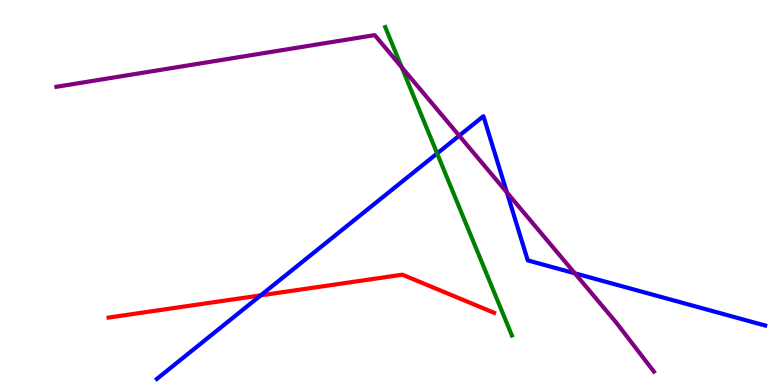[{'lines': ['blue', 'red'], 'intersections': [{'x': 3.36, 'y': 2.33}]}, {'lines': ['green', 'red'], 'intersections': []}, {'lines': ['purple', 'red'], 'intersections': []}, {'lines': ['blue', 'green'], 'intersections': [{'x': 5.64, 'y': 6.01}]}, {'lines': ['blue', 'purple'], 'intersections': [{'x': 5.93, 'y': 6.48}, {'x': 6.54, 'y': 5.0}, {'x': 7.42, 'y': 2.9}]}, {'lines': ['green', 'purple'], 'intersections': [{'x': 5.18, 'y': 8.25}]}]